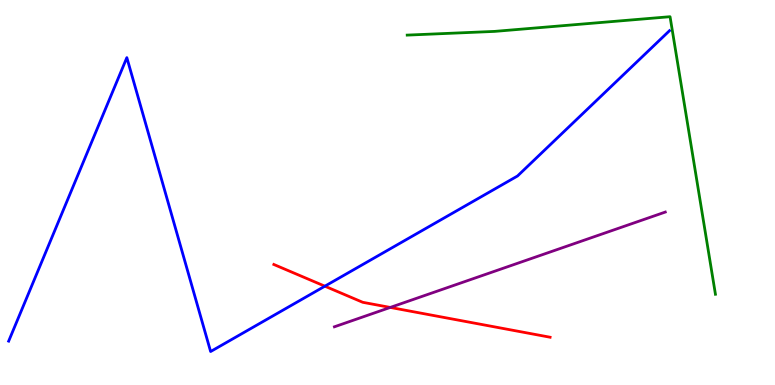[{'lines': ['blue', 'red'], 'intersections': [{'x': 4.19, 'y': 2.57}]}, {'lines': ['green', 'red'], 'intersections': []}, {'lines': ['purple', 'red'], 'intersections': [{'x': 5.04, 'y': 2.01}]}, {'lines': ['blue', 'green'], 'intersections': []}, {'lines': ['blue', 'purple'], 'intersections': []}, {'lines': ['green', 'purple'], 'intersections': []}]